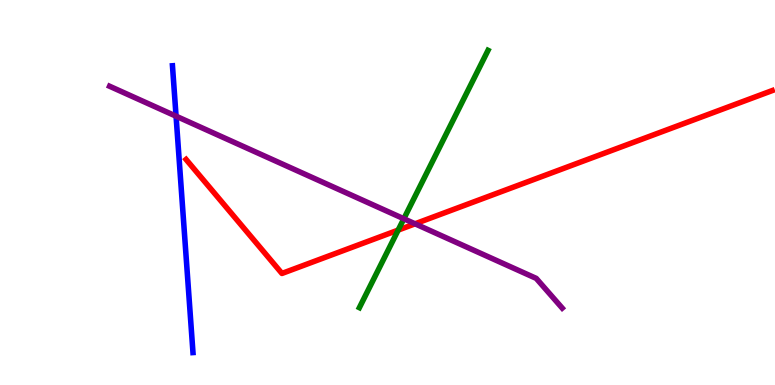[{'lines': ['blue', 'red'], 'intersections': []}, {'lines': ['green', 'red'], 'intersections': [{'x': 5.14, 'y': 4.02}]}, {'lines': ['purple', 'red'], 'intersections': [{'x': 5.36, 'y': 4.19}]}, {'lines': ['blue', 'green'], 'intersections': []}, {'lines': ['blue', 'purple'], 'intersections': [{'x': 2.27, 'y': 6.98}]}, {'lines': ['green', 'purple'], 'intersections': [{'x': 5.21, 'y': 4.32}]}]